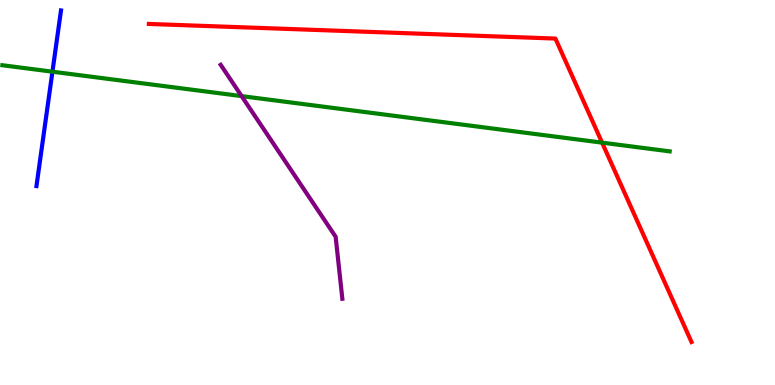[{'lines': ['blue', 'red'], 'intersections': []}, {'lines': ['green', 'red'], 'intersections': [{'x': 7.77, 'y': 6.29}]}, {'lines': ['purple', 'red'], 'intersections': []}, {'lines': ['blue', 'green'], 'intersections': [{'x': 0.677, 'y': 8.14}]}, {'lines': ['blue', 'purple'], 'intersections': []}, {'lines': ['green', 'purple'], 'intersections': [{'x': 3.12, 'y': 7.5}]}]